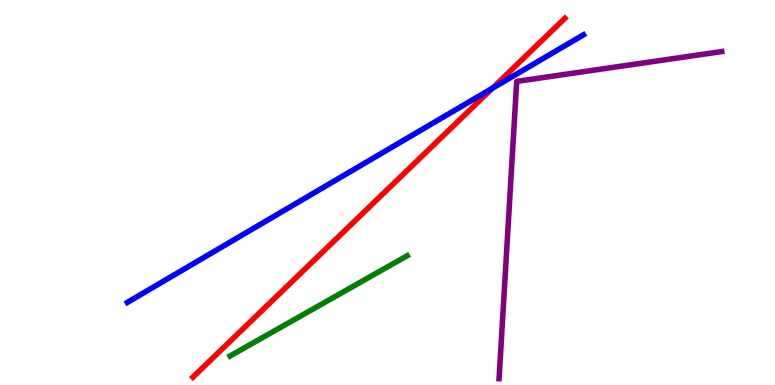[{'lines': ['blue', 'red'], 'intersections': [{'x': 6.35, 'y': 7.71}]}, {'lines': ['green', 'red'], 'intersections': []}, {'lines': ['purple', 'red'], 'intersections': []}, {'lines': ['blue', 'green'], 'intersections': []}, {'lines': ['blue', 'purple'], 'intersections': []}, {'lines': ['green', 'purple'], 'intersections': []}]